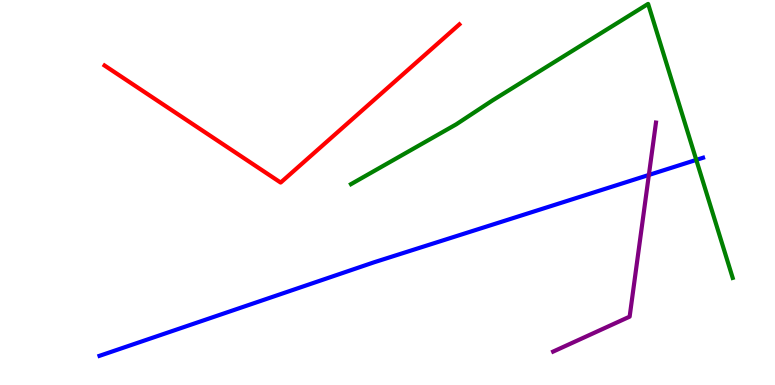[{'lines': ['blue', 'red'], 'intersections': []}, {'lines': ['green', 'red'], 'intersections': []}, {'lines': ['purple', 'red'], 'intersections': []}, {'lines': ['blue', 'green'], 'intersections': [{'x': 8.98, 'y': 5.85}]}, {'lines': ['blue', 'purple'], 'intersections': [{'x': 8.37, 'y': 5.46}]}, {'lines': ['green', 'purple'], 'intersections': []}]